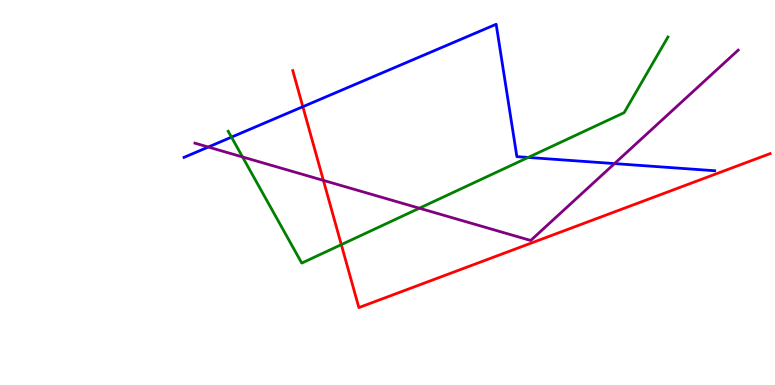[{'lines': ['blue', 'red'], 'intersections': [{'x': 3.91, 'y': 7.23}]}, {'lines': ['green', 'red'], 'intersections': [{'x': 4.4, 'y': 3.65}]}, {'lines': ['purple', 'red'], 'intersections': [{'x': 4.17, 'y': 5.31}]}, {'lines': ['blue', 'green'], 'intersections': [{'x': 2.99, 'y': 6.44}, {'x': 6.82, 'y': 5.91}]}, {'lines': ['blue', 'purple'], 'intersections': [{'x': 2.69, 'y': 6.18}, {'x': 7.93, 'y': 5.75}]}, {'lines': ['green', 'purple'], 'intersections': [{'x': 3.13, 'y': 5.92}, {'x': 5.41, 'y': 4.59}]}]